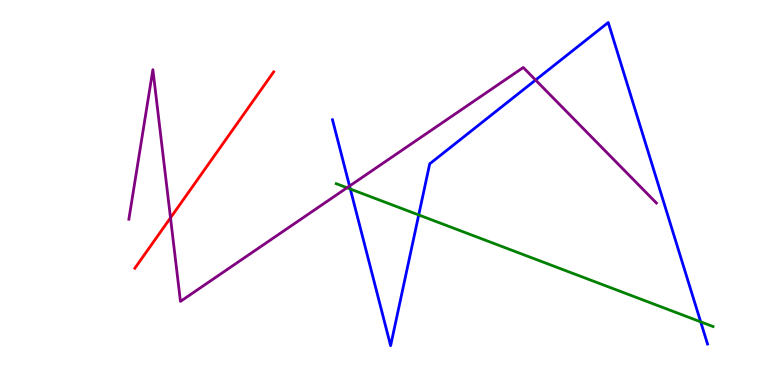[{'lines': ['blue', 'red'], 'intersections': []}, {'lines': ['green', 'red'], 'intersections': []}, {'lines': ['purple', 'red'], 'intersections': [{'x': 2.2, 'y': 4.34}]}, {'lines': ['blue', 'green'], 'intersections': [{'x': 4.52, 'y': 5.09}, {'x': 5.4, 'y': 4.42}, {'x': 9.04, 'y': 1.64}]}, {'lines': ['blue', 'purple'], 'intersections': [{'x': 4.51, 'y': 5.17}, {'x': 6.91, 'y': 7.92}]}, {'lines': ['green', 'purple'], 'intersections': [{'x': 4.48, 'y': 5.12}]}]